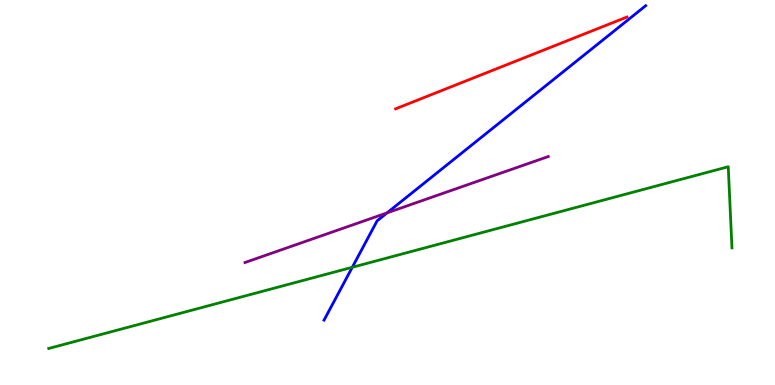[{'lines': ['blue', 'red'], 'intersections': []}, {'lines': ['green', 'red'], 'intersections': []}, {'lines': ['purple', 'red'], 'intersections': []}, {'lines': ['blue', 'green'], 'intersections': [{'x': 4.55, 'y': 3.06}]}, {'lines': ['blue', 'purple'], 'intersections': [{'x': 4.99, 'y': 4.47}]}, {'lines': ['green', 'purple'], 'intersections': []}]